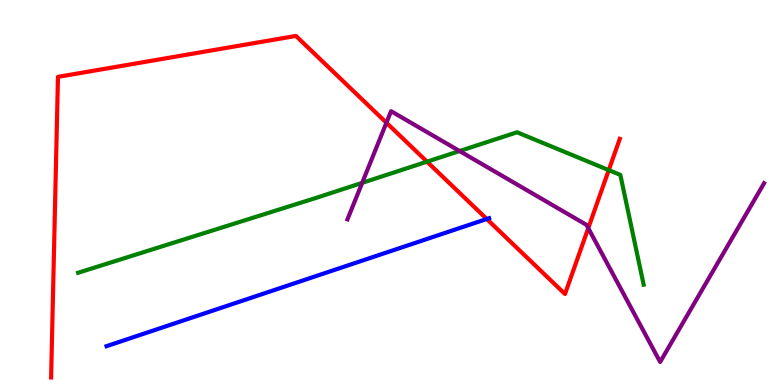[{'lines': ['blue', 'red'], 'intersections': [{'x': 6.28, 'y': 4.31}]}, {'lines': ['green', 'red'], 'intersections': [{'x': 5.51, 'y': 5.8}, {'x': 7.85, 'y': 5.58}]}, {'lines': ['purple', 'red'], 'intersections': [{'x': 4.99, 'y': 6.81}, {'x': 7.59, 'y': 4.07}]}, {'lines': ['blue', 'green'], 'intersections': []}, {'lines': ['blue', 'purple'], 'intersections': []}, {'lines': ['green', 'purple'], 'intersections': [{'x': 4.67, 'y': 5.25}, {'x': 5.93, 'y': 6.08}]}]